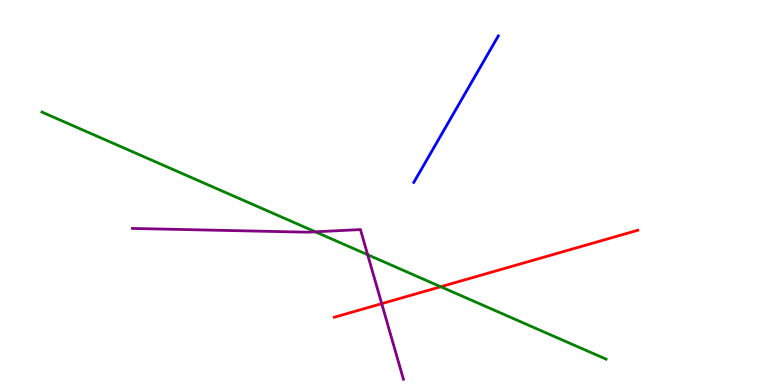[{'lines': ['blue', 'red'], 'intersections': []}, {'lines': ['green', 'red'], 'intersections': [{'x': 5.69, 'y': 2.55}]}, {'lines': ['purple', 'red'], 'intersections': [{'x': 4.93, 'y': 2.11}]}, {'lines': ['blue', 'green'], 'intersections': []}, {'lines': ['blue', 'purple'], 'intersections': []}, {'lines': ['green', 'purple'], 'intersections': [{'x': 4.07, 'y': 3.98}, {'x': 4.74, 'y': 3.38}]}]